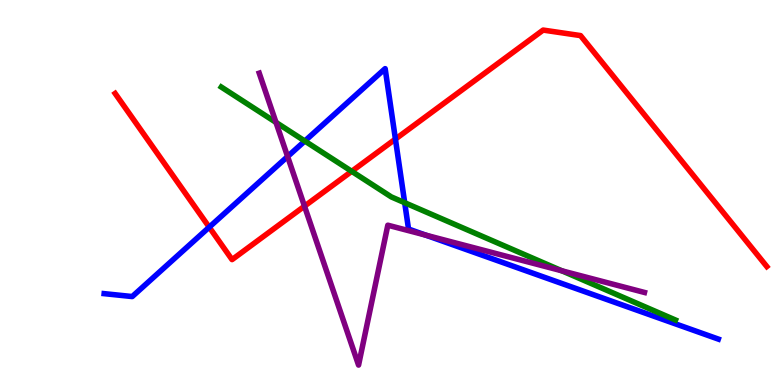[{'lines': ['blue', 'red'], 'intersections': [{'x': 2.7, 'y': 4.1}, {'x': 5.1, 'y': 6.39}]}, {'lines': ['green', 'red'], 'intersections': [{'x': 4.54, 'y': 5.55}]}, {'lines': ['purple', 'red'], 'intersections': [{'x': 3.93, 'y': 4.65}]}, {'lines': ['blue', 'green'], 'intersections': [{'x': 3.93, 'y': 6.34}, {'x': 5.22, 'y': 4.73}]}, {'lines': ['blue', 'purple'], 'intersections': [{'x': 3.71, 'y': 5.93}, {'x': 5.49, 'y': 3.89}]}, {'lines': ['green', 'purple'], 'intersections': [{'x': 3.56, 'y': 6.82}, {'x': 7.25, 'y': 2.97}]}]